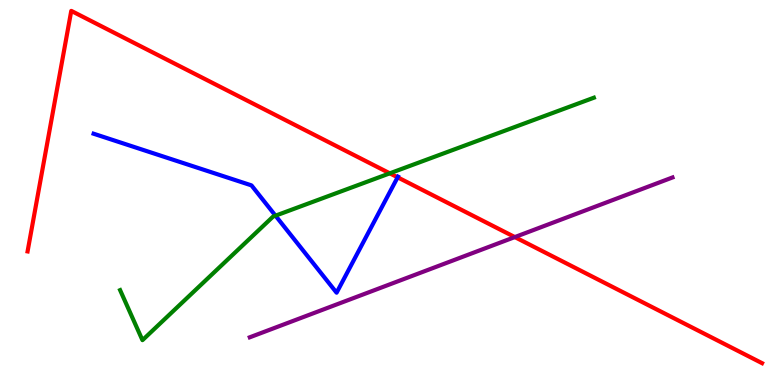[{'lines': ['blue', 'red'], 'intersections': [{'x': 5.13, 'y': 5.39}]}, {'lines': ['green', 'red'], 'intersections': [{'x': 5.03, 'y': 5.5}]}, {'lines': ['purple', 'red'], 'intersections': [{'x': 6.64, 'y': 3.84}]}, {'lines': ['blue', 'green'], 'intersections': [{'x': 3.55, 'y': 4.4}]}, {'lines': ['blue', 'purple'], 'intersections': []}, {'lines': ['green', 'purple'], 'intersections': []}]